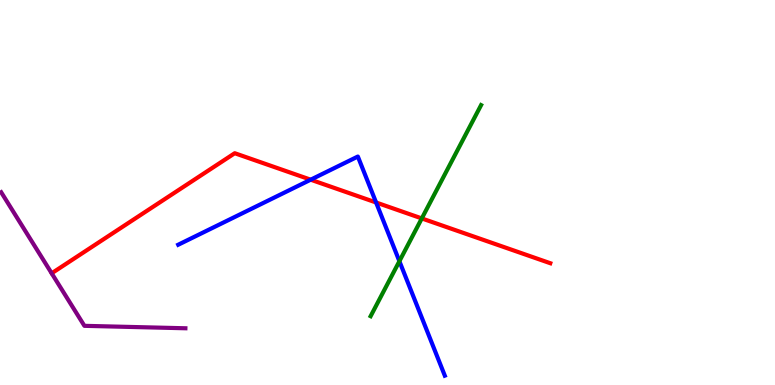[{'lines': ['blue', 'red'], 'intersections': [{'x': 4.01, 'y': 5.33}, {'x': 4.85, 'y': 4.74}]}, {'lines': ['green', 'red'], 'intersections': [{'x': 5.44, 'y': 4.33}]}, {'lines': ['purple', 'red'], 'intersections': []}, {'lines': ['blue', 'green'], 'intersections': [{'x': 5.15, 'y': 3.22}]}, {'lines': ['blue', 'purple'], 'intersections': []}, {'lines': ['green', 'purple'], 'intersections': []}]